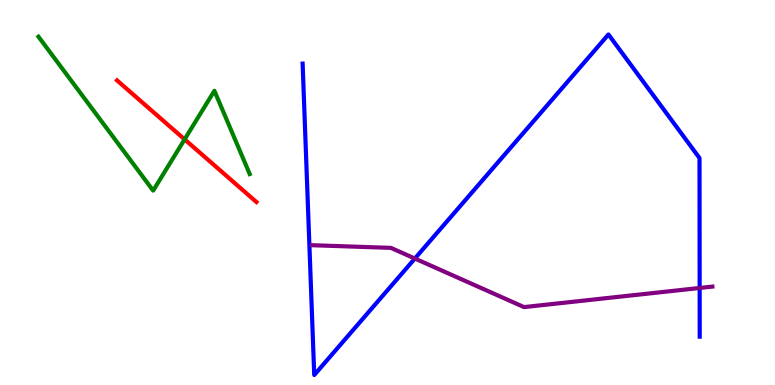[{'lines': ['blue', 'red'], 'intersections': []}, {'lines': ['green', 'red'], 'intersections': [{'x': 2.38, 'y': 6.38}]}, {'lines': ['purple', 'red'], 'intersections': []}, {'lines': ['blue', 'green'], 'intersections': []}, {'lines': ['blue', 'purple'], 'intersections': [{'x': 5.35, 'y': 3.28}, {'x': 9.03, 'y': 2.52}]}, {'lines': ['green', 'purple'], 'intersections': []}]